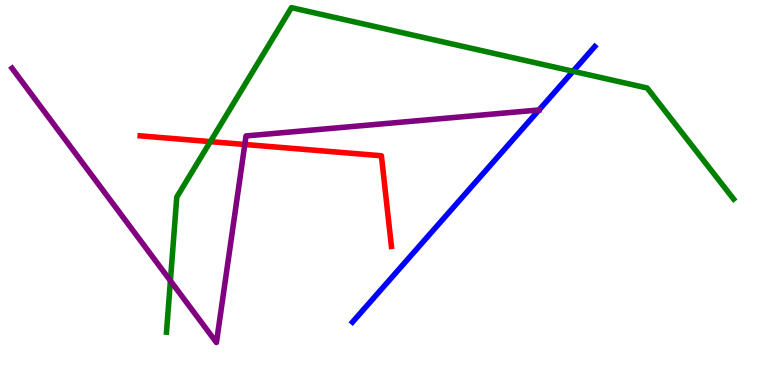[{'lines': ['blue', 'red'], 'intersections': []}, {'lines': ['green', 'red'], 'intersections': [{'x': 2.71, 'y': 6.32}]}, {'lines': ['purple', 'red'], 'intersections': [{'x': 3.16, 'y': 6.25}]}, {'lines': ['blue', 'green'], 'intersections': [{'x': 7.39, 'y': 8.15}]}, {'lines': ['blue', 'purple'], 'intersections': [{'x': 6.96, 'y': 7.14}]}, {'lines': ['green', 'purple'], 'intersections': [{'x': 2.2, 'y': 2.71}]}]